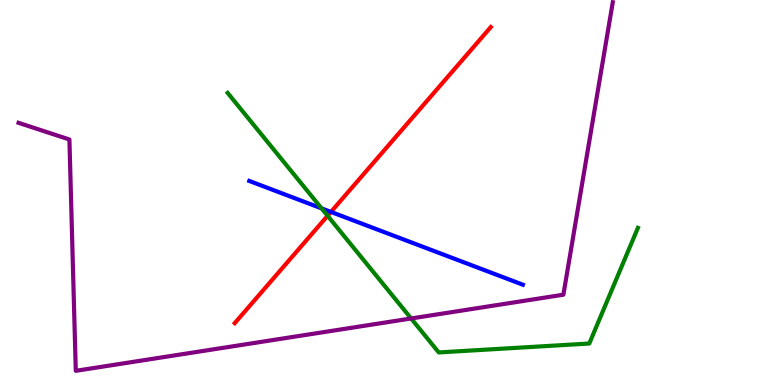[{'lines': ['blue', 'red'], 'intersections': [{'x': 4.27, 'y': 4.5}]}, {'lines': ['green', 'red'], 'intersections': [{'x': 4.23, 'y': 4.4}]}, {'lines': ['purple', 'red'], 'intersections': []}, {'lines': ['blue', 'green'], 'intersections': [{'x': 4.15, 'y': 4.59}]}, {'lines': ['blue', 'purple'], 'intersections': []}, {'lines': ['green', 'purple'], 'intersections': [{'x': 5.3, 'y': 1.73}]}]